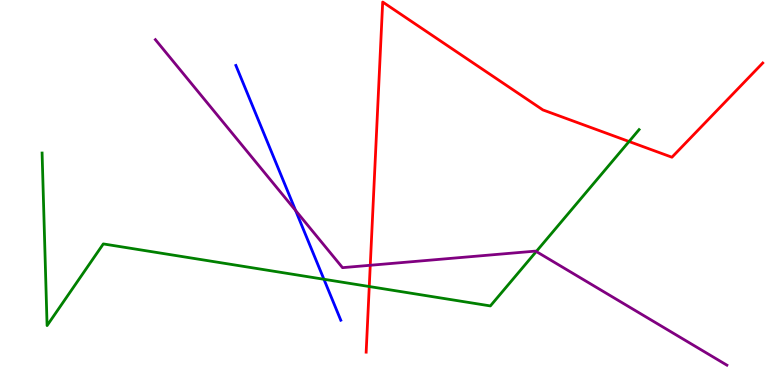[{'lines': ['blue', 'red'], 'intersections': []}, {'lines': ['green', 'red'], 'intersections': [{'x': 4.76, 'y': 2.56}, {'x': 8.12, 'y': 6.32}]}, {'lines': ['purple', 'red'], 'intersections': [{'x': 4.78, 'y': 3.11}]}, {'lines': ['blue', 'green'], 'intersections': [{'x': 4.18, 'y': 2.75}]}, {'lines': ['blue', 'purple'], 'intersections': [{'x': 3.81, 'y': 4.53}]}, {'lines': ['green', 'purple'], 'intersections': [{'x': 6.92, 'y': 3.47}]}]